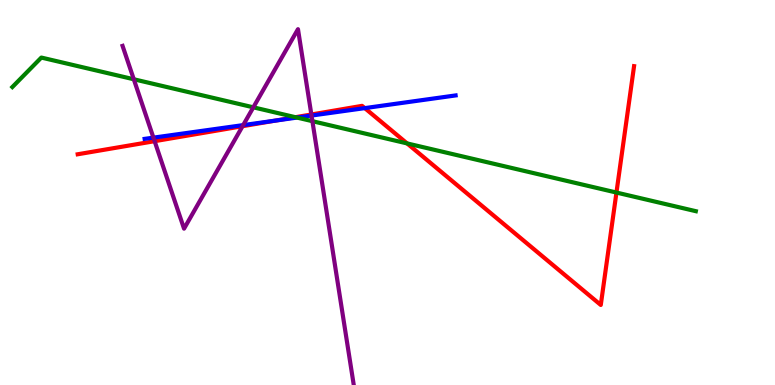[{'lines': ['blue', 'red'], 'intersections': [{'x': 3.55, 'y': 6.87}, {'x': 4.71, 'y': 7.19}]}, {'lines': ['green', 'red'], 'intersections': [{'x': 3.81, 'y': 6.96}, {'x': 5.25, 'y': 6.27}, {'x': 7.95, 'y': 5.0}]}, {'lines': ['purple', 'red'], 'intersections': [{'x': 2.0, 'y': 6.33}, {'x': 3.13, 'y': 6.72}, {'x': 4.02, 'y': 7.03}]}, {'lines': ['blue', 'green'], 'intersections': [{'x': 3.83, 'y': 6.95}]}, {'lines': ['blue', 'purple'], 'intersections': [{'x': 1.98, 'y': 6.42}, {'x': 3.14, 'y': 6.75}, {'x': 4.02, 'y': 7.0}]}, {'lines': ['green', 'purple'], 'intersections': [{'x': 1.73, 'y': 7.94}, {'x': 3.27, 'y': 7.21}, {'x': 4.03, 'y': 6.85}]}]